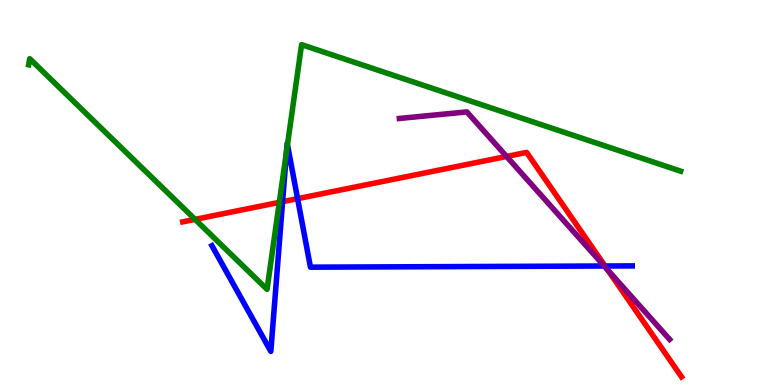[{'lines': ['blue', 'red'], 'intersections': [{'x': 3.65, 'y': 4.76}, {'x': 3.84, 'y': 4.84}, {'x': 7.81, 'y': 3.09}]}, {'lines': ['green', 'red'], 'intersections': [{'x': 2.52, 'y': 4.3}, {'x': 3.6, 'y': 4.74}]}, {'lines': ['purple', 'red'], 'intersections': [{'x': 6.54, 'y': 5.94}, {'x': 7.84, 'y': 2.98}]}, {'lines': ['blue', 'green'], 'intersections': [{'x': 3.7, 'y': 6.08}, {'x': 3.71, 'y': 6.24}]}, {'lines': ['blue', 'purple'], 'intersections': [{'x': 7.8, 'y': 3.09}]}, {'lines': ['green', 'purple'], 'intersections': []}]